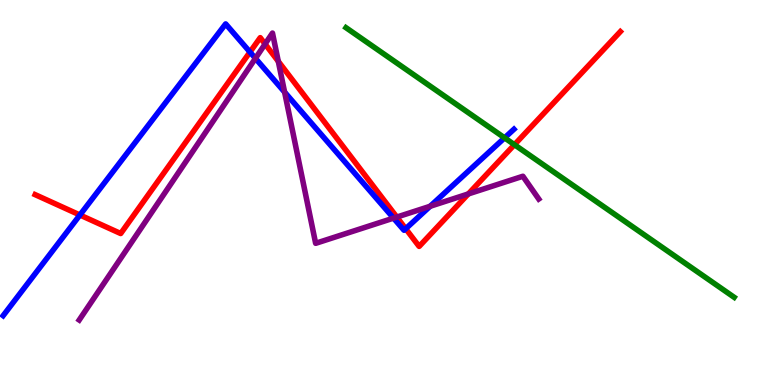[{'lines': ['blue', 'red'], 'intersections': [{'x': 1.03, 'y': 4.42}, {'x': 3.23, 'y': 8.65}, {'x': 5.23, 'y': 4.06}]}, {'lines': ['green', 'red'], 'intersections': [{'x': 6.64, 'y': 6.24}]}, {'lines': ['purple', 'red'], 'intersections': [{'x': 3.42, 'y': 8.86}, {'x': 3.59, 'y': 8.41}, {'x': 5.12, 'y': 4.36}, {'x': 6.04, 'y': 4.96}]}, {'lines': ['blue', 'green'], 'intersections': [{'x': 6.51, 'y': 6.42}]}, {'lines': ['blue', 'purple'], 'intersections': [{'x': 3.3, 'y': 8.48}, {'x': 3.67, 'y': 7.61}, {'x': 5.08, 'y': 4.33}, {'x': 5.55, 'y': 4.64}]}, {'lines': ['green', 'purple'], 'intersections': []}]